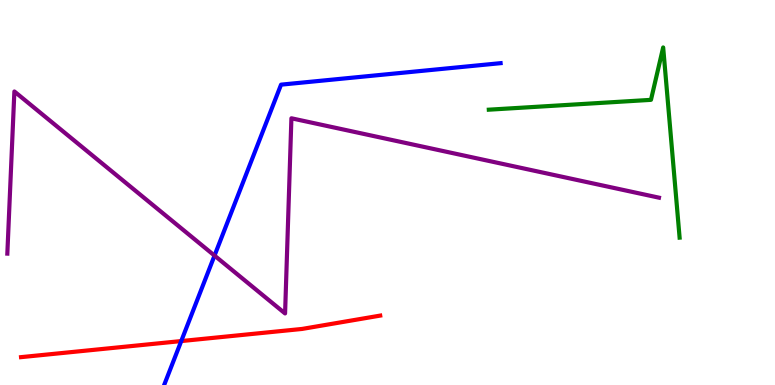[{'lines': ['blue', 'red'], 'intersections': [{'x': 2.34, 'y': 1.14}]}, {'lines': ['green', 'red'], 'intersections': []}, {'lines': ['purple', 'red'], 'intersections': []}, {'lines': ['blue', 'green'], 'intersections': []}, {'lines': ['blue', 'purple'], 'intersections': [{'x': 2.77, 'y': 3.36}]}, {'lines': ['green', 'purple'], 'intersections': []}]